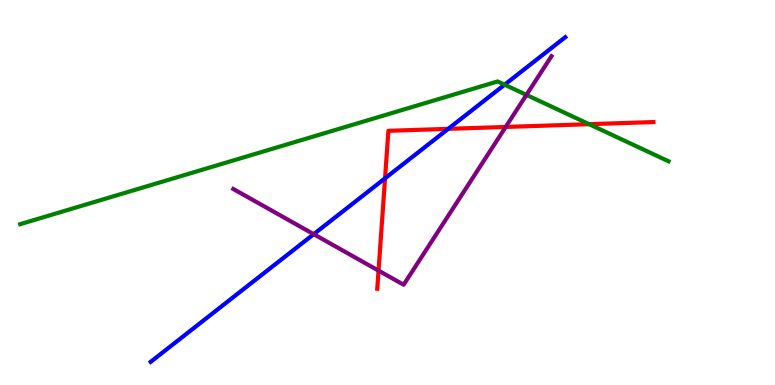[{'lines': ['blue', 'red'], 'intersections': [{'x': 4.97, 'y': 5.37}, {'x': 5.78, 'y': 6.65}]}, {'lines': ['green', 'red'], 'intersections': [{'x': 7.6, 'y': 6.77}]}, {'lines': ['purple', 'red'], 'intersections': [{'x': 4.88, 'y': 2.97}, {'x': 6.53, 'y': 6.7}]}, {'lines': ['blue', 'green'], 'intersections': [{'x': 6.51, 'y': 7.8}]}, {'lines': ['blue', 'purple'], 'intersections': [{'x': 4.05, 'y': 3.92}]}, {'lines': ['green', 'purple'], 'intersections': [{'x': 6.79, 'y': 7.54}]}]